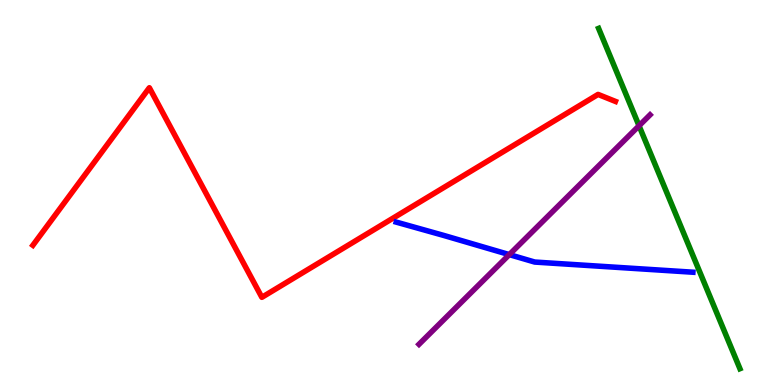[{'lines': ['blue', 'red'], 'intersections': []}, {'lines': ['green', 'red'], 'intersections': []}, {'lines': ['purple', 'red'], 'intersections': []}, {'lines': ['blue', 'green'], 'intersections': []}, {'lines': ['blue', 'purple'], 'intersections': [{'x': 6.57, 'y': 3.39}]}, {'lines': ['green', 'purple'], 'intersections': [{'x': 8.25, 'y': 6.73}]}]